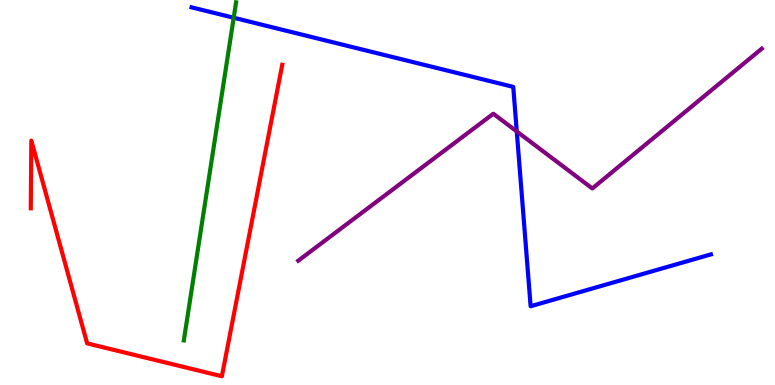[{'lines': ['blue', 'red'], 'intersections': []}, {'lines': ['green', 'red'], 'intersections': []}, {'lines': ['purple', 'red'], 'intersections': []}, {'lines': ['blue', 'green'], 'intersections': [{'x': 3.02, 'y': 9.54}]}, {'lines': ['blue', 'purple'], 'intersections': [{'x': 6.67, 'y': 6.59}]}, {'lines': ['green', 'purple'], 'intersections': []}]